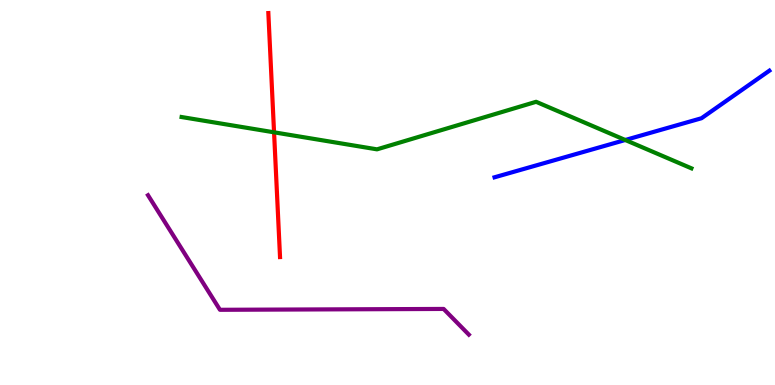[{'lines': ['blue', 'red'], 'intersections': []}, {'lines': ['green', 'red'], 'intersections': [{'x': 3.54, 'y': 6.56}]}, {'lines': ['purple', 'red'], 'intersections': []}, {'lines': ['blue', 'green'], 'intersections': [{'x': 8.07, 'y': 6.36}]}, {'lines': ['blue', 'purple'], 'intersections': []}, {'lines': ['green', 'purple'], 'intersections': []}]